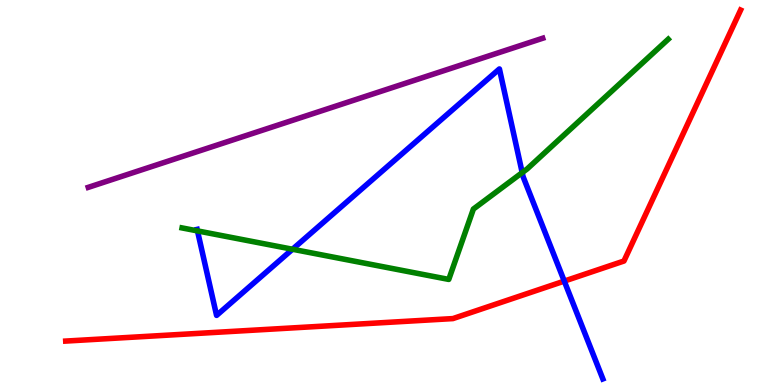[{'lines': ['blue', 'red'], 'intersections': [{'x': 7.28, 'y': 2.7}]}, {'lines': ['green', 'red'], 'intersections': []}, {'lines': ['purple', 'red'], 'intersections': []}, {'lines': ['blue', 'green'], 'intersections': [{'x': 2.55, 'y': 4.0}, {'x': 3.77, 'y': 3.53}, {'x': 6.74, 'y': 5.52}]}, {'lines': ['blue', 'purple'], 'intersections': []}, {'lines': ['green', 'purple'], 'intersections': []}]